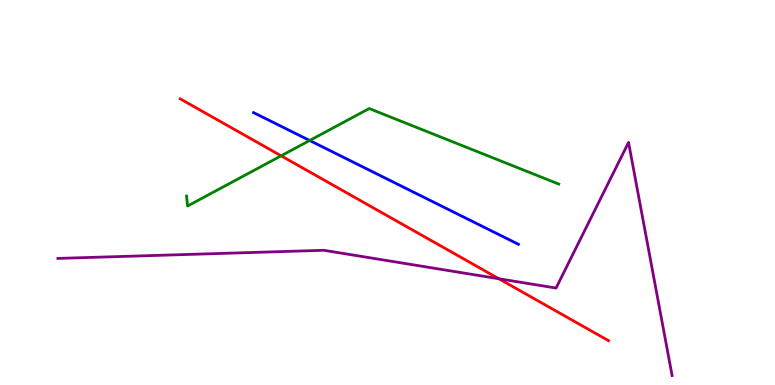[{'lines': ['blue', 'red'], 'intersections': []}, {'lines': ['green', 'red'], 'intersections': [{'x': 3.63, 'y': 5.95}]}, {'lines': ['purple', 'red'], 'intersections': [{'x': 6.44, 'y': 2.76}]}, {'lines': ['blue', 'green'], 'intersections': [{'x': 4.0, 'y': 6.35}]}, {'lines': ['blue', 'purple'], 'intersections': []}, {'lines': ['green', 'purple'], 'intersections': []}]